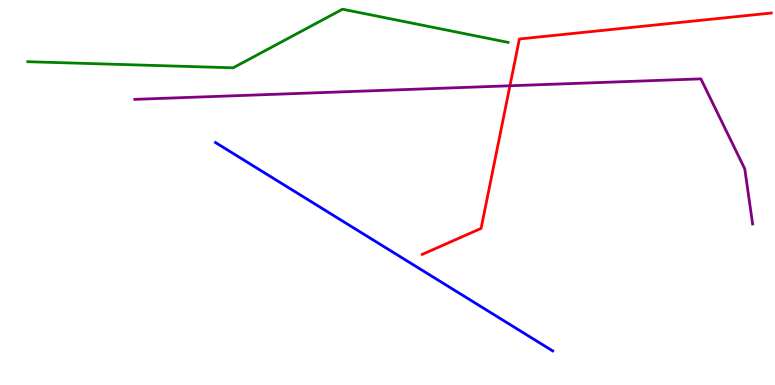[{'lines': ['blue', 'red'], 'intersections': []}, {'lines': ['green', 'red'], 'intersections': []}, {'lines': ['purple', 'red'], 'intersections': [{'x': 6.58, 'y': 7.77}]}, {'lines': ['blue', 'green'], 'intersections': []}, {'lines': ['blue', 'purple'], 'intersections': []}, {'lines': ['green', 'purple'], 'intersections': []}]